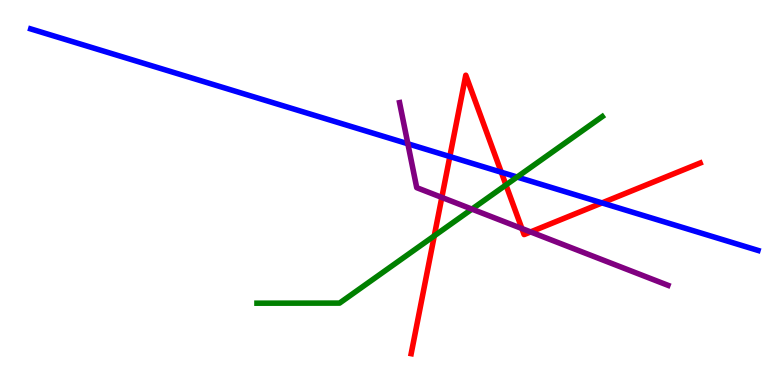[{'lines': ['blue', 'red'], 'intersections': [{'x': 5.8, 'y': 5.93}, {'x': 6.47, 'y': 5.53}, {'x': 7.77, 'y': 4.73}]}, {'lines': ['green', 'red'], 'intersections': [{'x': 5.6, 'y': 3.87}, {'x': 6.53, 'y': 5.2}]}, {'lines': ['purple', 'red'], 'intersections': [{'x': 5.7, 'y': 4.87}, {'x': 6.73, 'y': 4.06}, {'x': 6.85, 'y': 3.98}]}, {'lines': ['blue', 'green'], 'intersections': [{'x': 6.67, 'y': 5.4}]}, {'lines': ['blue', 'purple'], 'intersections': [{'x': 5.26, 'y': 6.27}]}, {'lines': ['green', 'purple'], 'intersections': [{'x': 6.09, 'y': 4.57}]}]